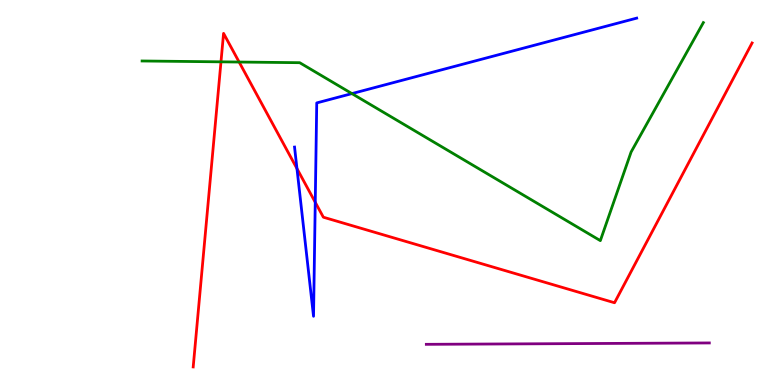[{'lines': ['blue', 'red'], 'intersections': [{'x': 3.83, 'y': 5.62}, {'x': 4.07, 'y': 4.75}]}, {'lines': ['green', 'red'], 'intersections': [{'x': 2.85, 'y': 8.39}, {'x': 3.09, 'y': 8.39}]}, {'lines': ['purple', 'red'], 'intersections': []}, {'lines': ['blue', 'green'], 'intersections': [{'x': 4.54, 'y': 7.57}]}, {'lines': ['blue', 'purple'], 'intersections': []}, {'lines': ['green', 'purple'], 'intersections': []}]